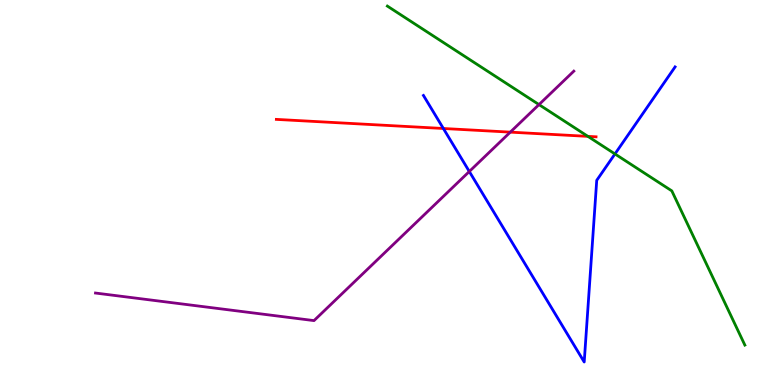[{'lines': ['blue', 'red'], 'intersections': [{'x': 5.72, 'y': 6.66}]}, {'lines': ['green', 'red'], 'intersections': [{'x': 7.59, 'y': 6.46}]}, {'lines': ['purple', 'red'], 'intersections': [{'x': 6.58, 'y': 6.57}]}, {'lines': ['blue', 'green'], 'intersections': [{'x': 7.93, 'y': 6.0}]}, {'lines': ['blue', 'purple'], 'intersections': [{'x': 6.06, 'y': 5.55}]}, {'lines': ['green', 'purple'], 'intersections': [{'x': 6.95, 'y': 7.28}]}]